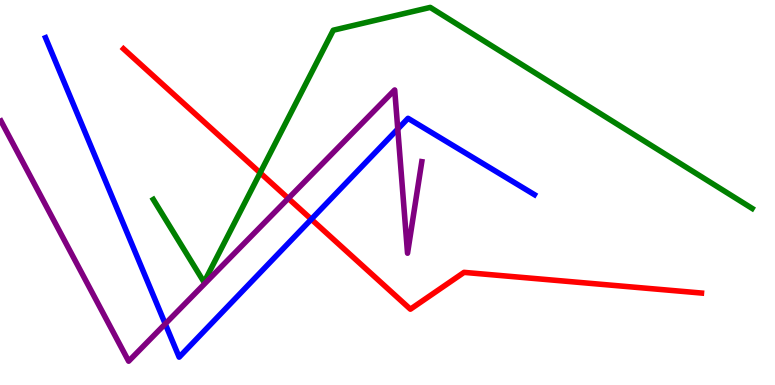[{'lines': ['blue', 'red'], 'intersections': [{'x': 4.02, 'y': 4.3}]}, {'lines': ['green', 'red'], 'intersections': [{'x': 3.36, 'y': 5.51}]}, {'lines': ['purple', 'red'], 'intersections': [{'x': 3.72, 'y': 4.85}]}, {'lines': ['blue', 'green'], 'intersections': []}, {'lines': ['blue', 'purple'], 'intersections': [{'x': 2.13, 'y': 1.59}, {'x': 5.13, 'y': 6.65}]}, {'lines': ['green', 'purple'], 'intersections': []}]